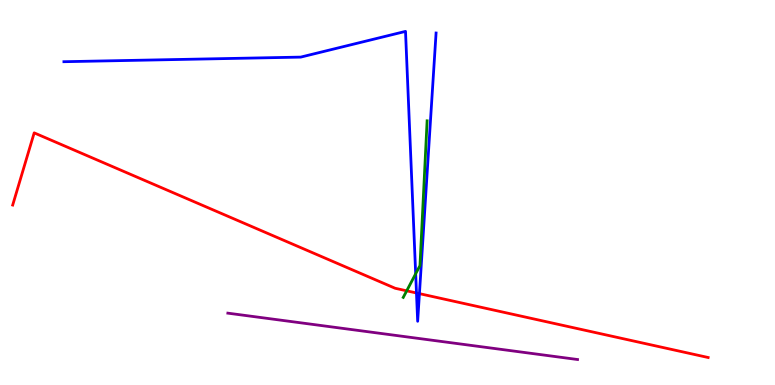[{'lines': ['blue', 'red'], 'intersections': [{'x': 5.37, 'y': 2.39}, {'x': 5.41, 'y': 2.37}]}, {'lines': ['green', 'red'], 'intersections': [{'x': 5.25, 'y': 2.45}]}, {'lines': ['purple', 'red'], 'intersections': []}, {'lines': ['blue', 'green'], 'intersections': [{'x': 5.36, 'y': 2.89}]}, {'lines': ['blue', 'purple'], 'intersections': []}, {'lines': ['green', 'purple'], 'intersections': []}]